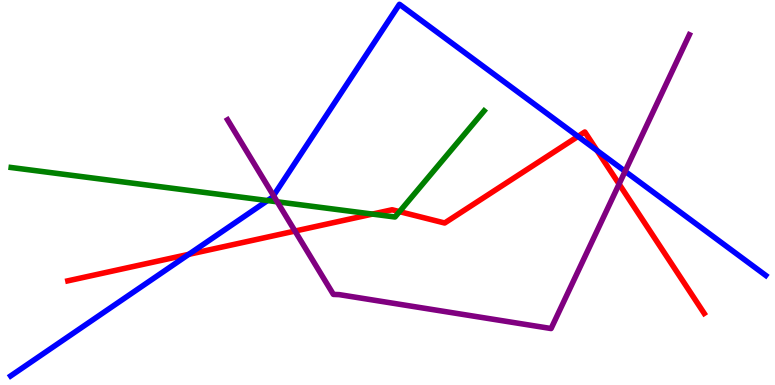[{'lines': ['blue', 'red'], 'intersections': [{'x': 2.44, 'y': 3.39}, {'x': 7.46, 'y': 6.46}, {'x': 7.7, 'y': 6.09}]}, {'lines': ['green', 'red'], 'intersections': [{'x': 4.81, 'y': 4.44}, {'x': 5.15, 'y': 4.5}]}, {'lines': ['purple', 'red'], 'intersections': [{'x': 3.81, 'y': 4.0}, {'x': 7.99, 'y': 5.22}]}, {'lines': ['blue', 'green'], 'intersections': [{'x': 3.45, 'y': 4.79}]}, {'lines': ['blue', 'purple'], 'intersections': [{'x': 3.53, 'y': 4.92}, {'x': 8.07, 'y': 5.55}]}, {'lines': ['green', 'purple'], 'intersections': [{'x': 3.58, 'y': 4.76}]}]